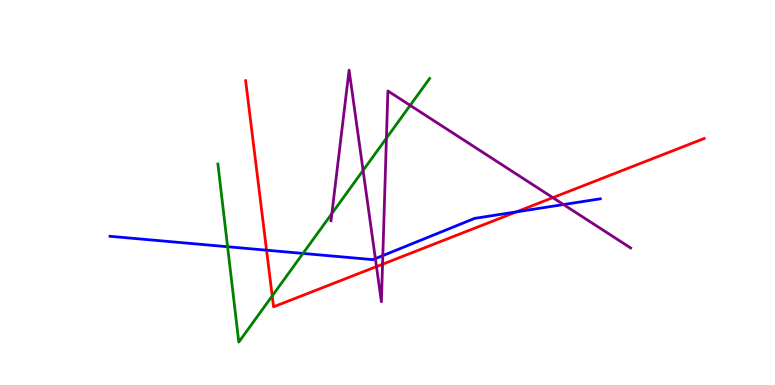[{'lines': ['blue', 'red'], 'intersections': [{'x': 3.44, 'y': 3.5}, {'x': 6.66, 'y': 4.5}]}, {'lines': ['green', 'red'], 'intersections': [{'x': 3.51, 'y': 2.31}]}, {'lines': ['purple', 'red'], 'intersections': [{'x': 4.86, 'y': 3.08}, {'x': 4.94, 'y': 3.14}, {'x': 7.13, 'y': 4.87}]}, {'lines': ['blue', 'green'], 'intersections': [{'x': 2.94, 'y': 3.59}, {'x': 3.91, 'y': 3.42}]}, {'lines': ['blue', 'purple'], 'intersections': [{'x': 4.84, 'y': 3.28}, {'x': 4.94, 'y': 3.36}, {'x': 7.27, 'y': 4.69}]}, {'lines': ['green', 'purple'], 'intersections': [{'x': 4.28, 'y': 4.45}, {'x': 4.68, 'y': 5.57}, {'x': 4.99, 'y': 6.41}, {'x': 5.29, 'y': 7.26}]}]